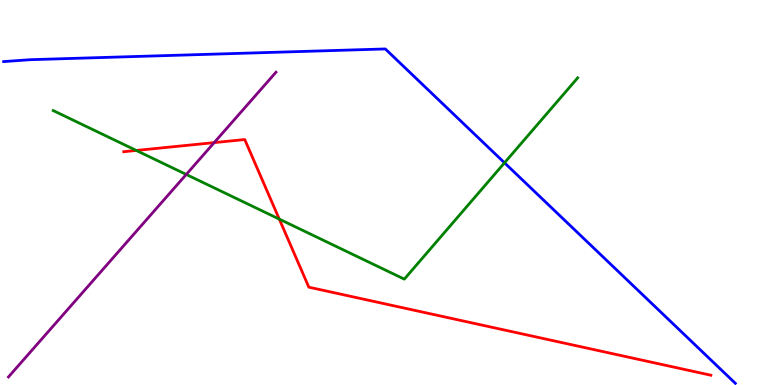[{'lines': ['blue', 'red'], 'intersections': []}, {'lines': ['green', 'red'], 'intersections': [{'x': 1.76, 'y': 6.09}, {'x': 3.6, 'y': 4.31}]}, {'lines': ['purple', 'red'], 'intersections': [{'x': 2.76, 'y': 6.3}]}, {'lines': ['blue', 'green'], 'intersections': [{'x': 6.51, 'y': 5.77}]}, {'lines': ['blue', 'purple'], 'intersections': []}, {'lines': ['green', 'purple'], 'intersections': [{'x': 2.4, 'y': 5.47}]}]